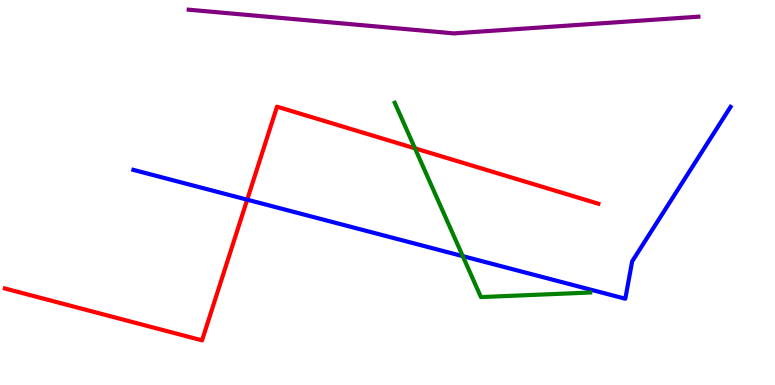[{'lines': ['blue', 'red'], 'intersections': [{'x': 3.19, 'y': 4.81}]}, {'lines': ['green', 'red'], 'intersections': [{'x': 5.35, 'y': 6.15}]}, {'lines': ['purple', 'red'], 'intersections': []}, {'lines': ['blue', 'green'], 'intersections': [{'x': 5.97, 'y': 3.35}]}, {'lines': ['blue', 'purple'], 'intersections': []}, {'lines': ['green', 'purple'], 'intersections': []}]